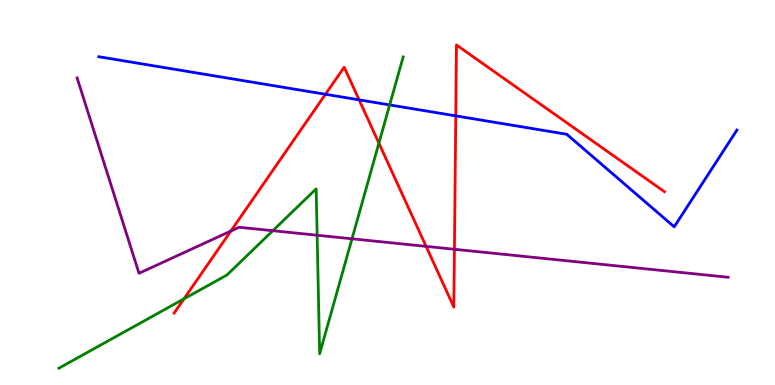[{'lines': ['blue', 'red'], 'intersections': [{'x': 4.2, 'y': 7.55}, {'x': 4.63, 'y': 7.41}, {'x': 5.88, 'y': 6.99}]}, {'lines': ['green', 'red'], 'intersections': [{'x': 2.37, 'y': 2.24}, {'x': 4.89, 'y': 6.28}]}, {'lines': ['purple', 'red'], 'intersections': [{'x': 2.98, 'y': 4.0}, {'x': 5.5, 'y': 3.6}, {'x': 5.86, 'y': 3.53}]}, {'lines': ['blue', 'green'], 'intersections': [{'x': 5.03, 'y': 7.27}]}, {'lines': ['blue', 'purple'], 'intersections': []}, {'lines': ['green', 'purple'], 'intersections': [{'x': 3.52, 'y': 4.01}, {'x': 4.09, 'y': 3.89}, {'x': 4.54, 'y': 3.8}]}]